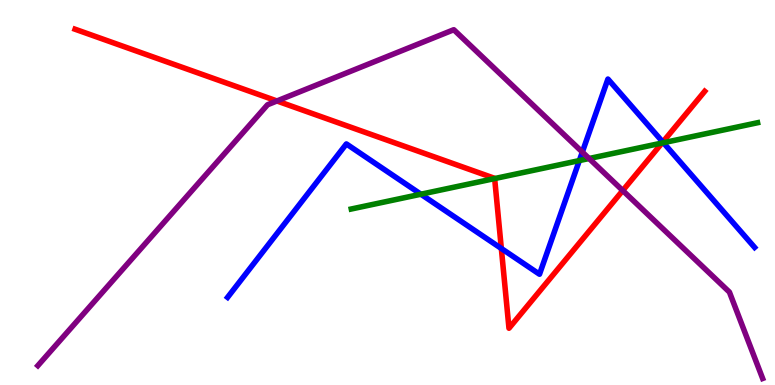[{'lines': ['blue', 'red'], 'intersections': [{'x': 6.47, 'y': 3.55}, {'x': 8.55, 'y': 6.31}]}, {'lines': ['green', 'red'], 'intersections': [{'x': 6.38, 'y': 5.36}, {'x': 8.54, 'y': 6.29}]}, {'lines': ['purple', 'red'], 'intersections': [{'x': 3.57, 'y': 7.38}, {'x': 8.04, 'y': 5.05}]}, {'lines': ['blue', 'green'], 'intersections': [{'x': 5.43, 'y': 4.96}, {'x': 7.48, 'y': 5.83}, {'x': 8.56, 'y': 6.29}]}, {'lines': ['blue', 'purple'], 'intersections': [{'x': 7.51, 'y': 6.05}]}, {'lines': ['green', 'purple'], 'intersections': [{'x': 7.6, 'y': 5.88}]}]